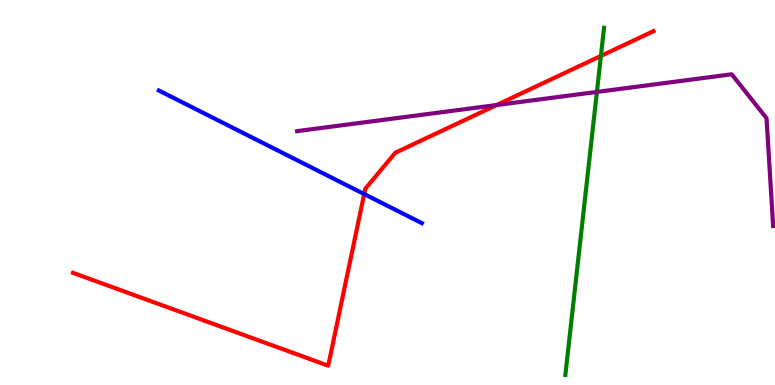[{'lines': ['blue', 'red'], 'intersections': [{'x': 4.7, 'y': 4.96}]}, {'lines': ['green', 'red'], 'intersections': [{'x': 7.75, 'y': 8.55}]}, {'lines': ['purple', 'red'], 'intersections': [{'x': 6.41, 'y': 7.27}]}, {'lines': ['blue', 'green'], 'intersections': []}, {'lines': ['blue', 'purple'], 'intersections': []}, {'lines': ['green', 'purple'], 'intersections': [{'x': 7.7, 'y': 7.61}]}]